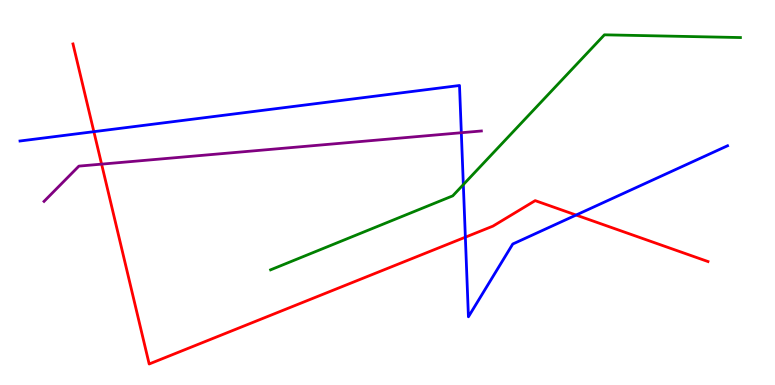[{'lines': ['blue', 'red'], 'intersections': [{'x': 1.21, 'y': 6.58}, {'x': 6.0, 'y': 3.84}, {'x': 7.43, 'y': 4.41}]}, {'lines': ['green', 'red'], 'intersections': []}, {'lines': ['purple', 'red'], 'intersections': [{'x': 1.31, 'y': 5.74}]}, {'lines': ['blue', 'green'], 'intersections': [{'x': 5.98, 'y': 5.2}]}, {'lines': ['blue', 'purple'], 'intersections': [{'x': 5.95, 'y': 6.55}]}, {'lines': ['green', 'purple'], 'intersections': []}]